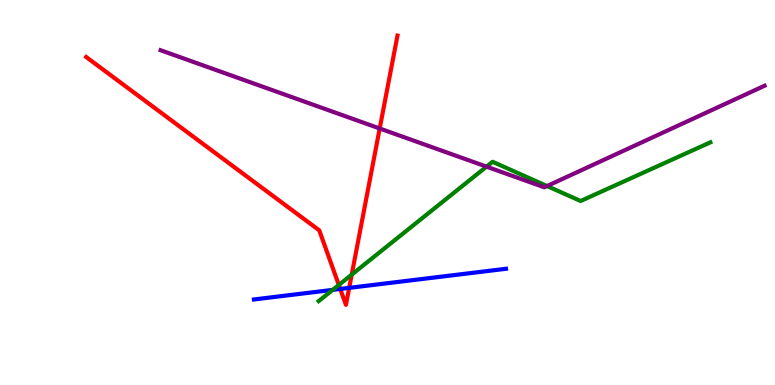[{'lines': ['blue', 'red'], 'intersections': [{'x': 4.39, 'y': 2.49}, {'x': 4.51, 'y': 2.52}]}, {'lines': ['green', 'red'], 'intersections': [{'x': 4.37, 'y': 2.6}, {'x': 4.54, 'y': 2.87}]}, {'lines': ['purple', 'red'], 'intersections': [{'x': 4.9, 'y': 6.66}]}, {'lines': ['blue', 'green'], 'intersections': [{'x': 4.29, 'y': 2.47}]}, {'lines': ['blue', 'purple'], 'intersections': []}, {'lines': ['green', 'purple'], 'intersections': [{'x': 6.28, 'y': 5.67}, {'x': 7.06, 'y': 5.17}]}]